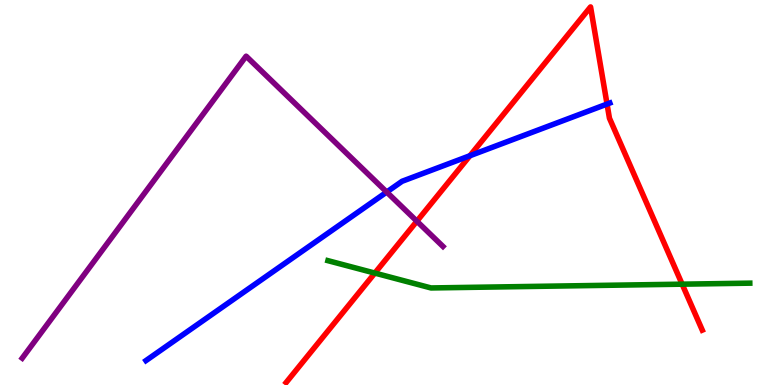[{'lines': ['blue', 'red'], 'intersections': [{'x': 6.06, 'y': 5.96}, {'x': 7.83, 'y': 7.3}]}, {'lines': ['green', 'red'], 'intersections': [{'x': 4.84, 'y': 2.91}, {'x': 8.8, 'y': 2.62}]}, {'lines': ['purple', 'red'], 'intersections': [{'x': 5.38, 'y': 4.25}]}, {'lines': ['blue', 'green'], 'intersections': []}, {'lines': ['blue', 'purple'], 'intersections': [{'x': 4.99, 'y': 5.01}]}, {'lines': ['green', 'purple'], 'intersections': []}]